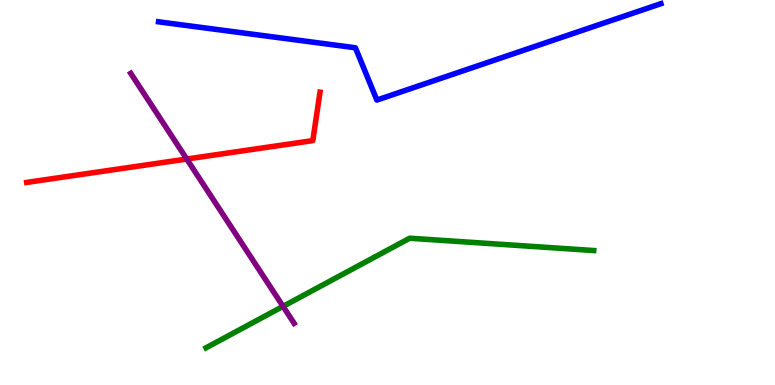[{'lines': ['blue', 'red'], 'intersections': []}, {'lines': ['green', 'red'], 'intersections': []}, {'lines': ['purple', 'red'], 'intersections': [{'x': 2.41, 'y': 5.87}]}, {'lines': ['blue', 'green'], 'intersections': []}, {'lines': ['blue', 'purple'], 'intersections': []}, {'lines': ['green', 'purple'], 'intersections': [{'x': 3.65, 'y': 2.04}]}]